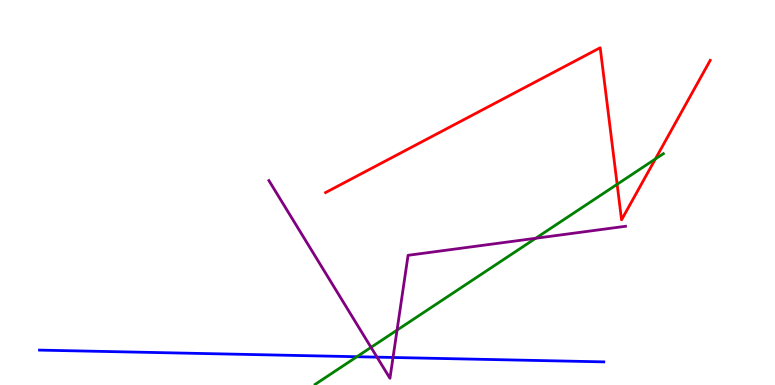[{'lines': ['blue', 'red'], 'intersections': []}, {'lines': ['green', 'red'], 'intersections': [{'x': 7.96, 'y': 5.21}, {'x': 8.46, 'y': 5.87}]}, {'lines': ['purple', 'red'], 'intersections': []}, {'lines': ['blue', 'green'], 'intersections': [{'x': 4.6, 'y': 0.734}]}, {'lines': ['blue', 'purple'], 'intersections': [{'x': 4.86, 'y': 0.723}, {'x': 5.07, 'y': 0.715}]}, {'lines': ['green', 'purple'], 'intersections': [{'x': 4.79, 'y': 0.978}, {'x': 5.12, 'y': 1.43}, {'x': 6.91, 'y': 3.81}]}]